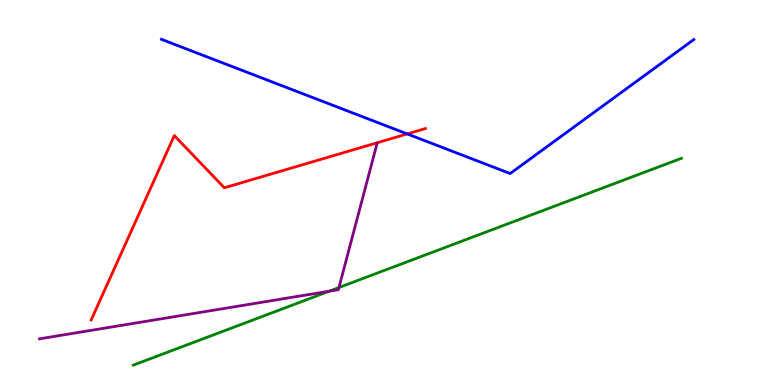[{'lines': ['blue', 'red'], 'intersections': [{'x': 5.25, 'y': 6.52}]}, {'lines': ['green', 'red'], 'intersections': []}, {'lines': ['purple', 'red'], 'intersections': []}, {'lines': ['blue', 'green'], 'intersections': []}, {'lines': ['blue', 'purple'], 'intersections': []}, {'lines': ['green', 'purple'], 'intersections': [{'x': 4.25, 'y': 2.44}, {'x': 4.37, 'y': 2.53}]}]